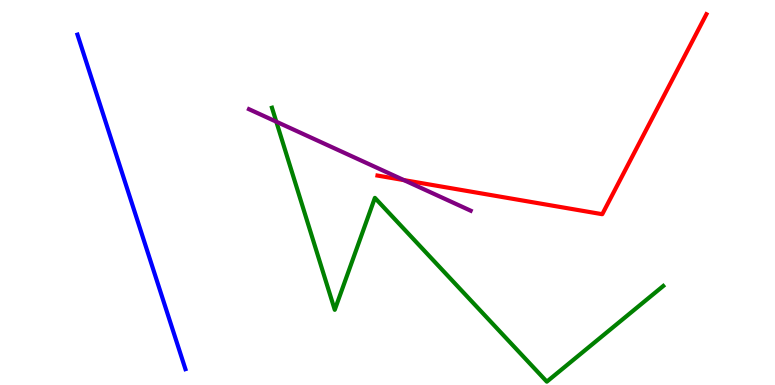[{'lines': ['blue', 'red'], 'intersections': []}, {'lines': ['green', 'red'], 'intersections': []}, {'lines': ['purple', 'red'], 'intersections': [{'x': 5.21, 'y': 5.32}]}, {'lines': ['blue', 'green'], 'intersections': []}, {'lines': ['blue', 'purple'], 'intersections': []}, {'lines': ['green', 'purple'], 'intersections': [{'x': 3.57, 'y': 6.84}]}]